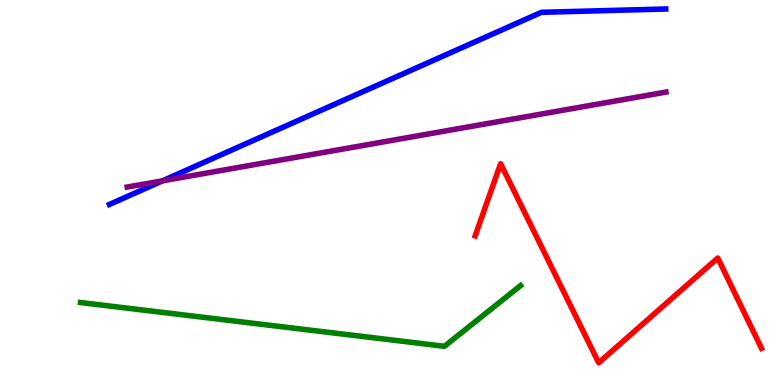[{'lines': ['blue', 'red'], 'intersections': []}, {'lines': ['green', 'red'], 'intersections': []}, {'lines': ['purple', 'red'], 'intersections': []}, {'lines': ['blue', 'green'], 'intersections': []}, {'lines': ['blue', 'purple'], 'intersections': [{'x': 2.1, 'y': 5.3}]}, {'lines': ['green', 'purple'], 'intersections': []}]